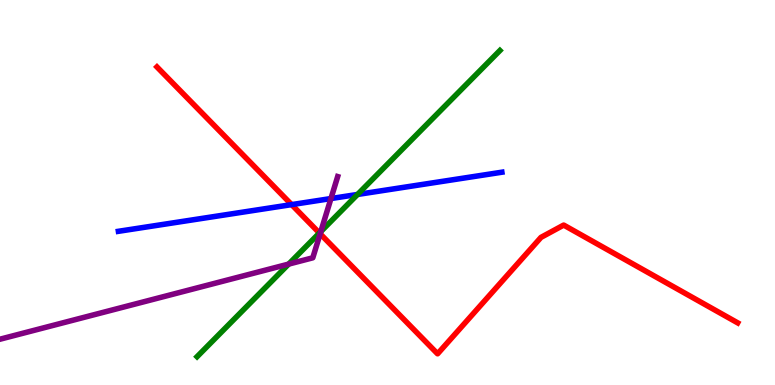[{'lines': ['blue', 'red'], 'intersections': [{'x': 3.76, 'y': 4.69}]}, {'lines': ['green', 'red'], 'intersections': [{'x': 4.12, 'y': 3.95}]}, {'lines': ['purple', 'red'], 'intersections': [{'x': 4.13, 'y': 3.93}]}, {'lines': ['blue', 'green'], 'intersections': [{'x': 4.61, 'y': 4.95}]}, {'lines': ['blue', 'purple'], 'intersections': [{'x': 4.27, 'y': 4.84}]}, {'lines': ['green', 'purple'], 'intersections': [{'x': 3.72, 'y': 3.14}, {'x': 4.14, 'y': 3.99}]}]